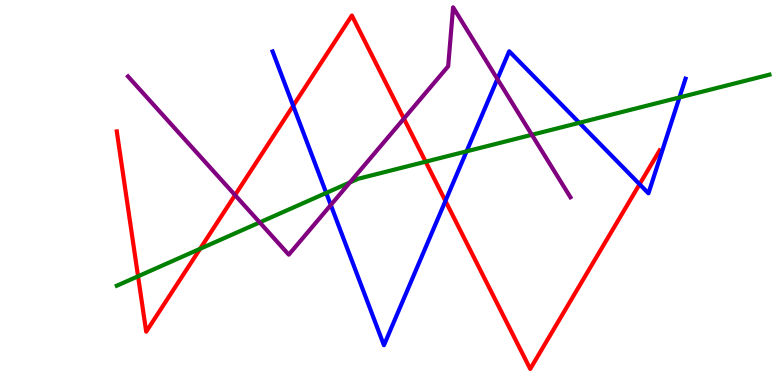[{'lines': ['blue', 'red'], 'intersections': [{'x': 3.78, 'y': 7.25}, {'x': 5.75, 'y': 4.78}, {'x': 8.25, 'y': 5.21}]}, {'lines': ['green', 'red'], 'intersections': [{'x': 1.78, 'y': 2.82}, {'x': 2.58, 'y': 3.54}, {'x': 5.49, 'y': 5.8}]}, {'lines': ['purple', 'red'], 'intersections': [{'x': 3.03, 'y': 4.93}, {'x': 5.21, 'y': 6.92}]}, {'lines': ['blue', 'green'], 'intersections': [{'x': 4.21, 'y': 4.99}, {'x': 6.02, 'y': 6.07}, {'x': 7.48, 'y': 6.81}, {'x': 8.77, 'y': 7.47}]}, {'lines': ['blue', 'purple'], 'intersections': [{'x': 4.27, 'y': 4.68}, {'x': 6.42, 'y': 7.95}]}, {'lines': ['green', 'purple'], 'intersections': [{'x': 3.35, 'y': 4.22}, {'x': 4.51, 'y': 5.26}, {'x': 6.86, 'y': 6.5}]}]